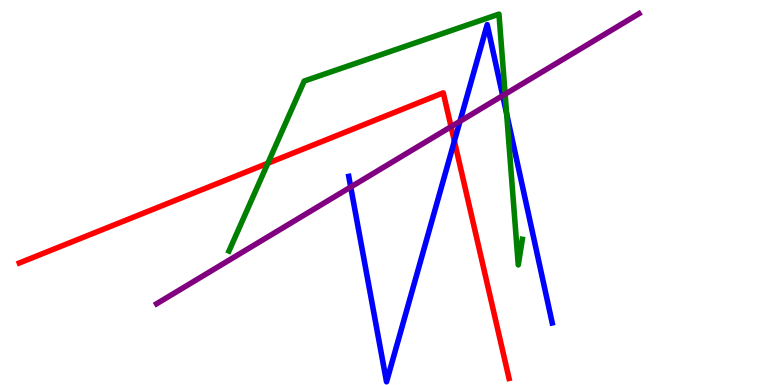[{'lines': ['blue', 'red'], 'intersections': [{'x': 5.86, 'y': 6.33}]}, {'lines': ['green', 'red'], 'intersections': [{'x': 3.46, 'y': 5.76}]}, {'lines': ['purple', 'red'], 'intersections': [{'x': 5.82, 'y': 6.71}]}, {'lines': ['blue', 'green'], 'intersections': [{'x': 6.54, 'y': 7.05}]}, {'lines': ['blue', 'purple'], 'intersections': [{'x': 4.53, 'y': 5.14}, {'x': 5.94, 'y': 6.85}, {'x': 6.49, 'y': 7.52}]}, {'lines': ['green', 'purple'], 'intersections': [{'x': 6.52, 'y': 7.55}]}]